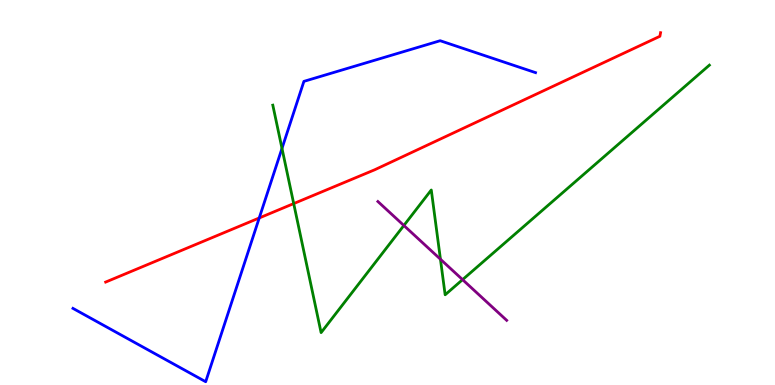[{'lines': ['blue', 'red'], 'intersections': [{'x': 3.35, 'y': 4.34}]}, {'lines': ['green', 'red'], 'intersections': [{'x': 3.79, 'y': 4.71}]}, {'lines': ['purple', 'red'], 'intersections': []}, {'lines': ['blue', 'green'], 'intersections': [{'x': 3.64, 'y': 6.15}]}, {'lines': ['blue', 'purple'], 'intersections': []}, {'lines': ['green', 'purple'], 'intersections': [{'x': 5.21, 'y': 4.14}, {'x': 5.68, 'y': 3.27}, {'x': 5.97, 'y': 2.74}]}]